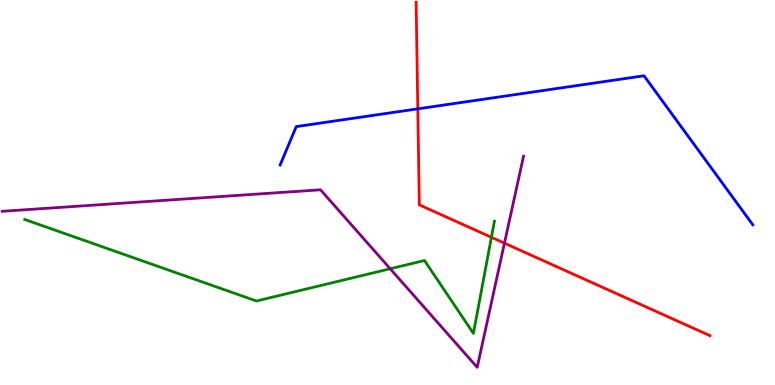[{'lines': ['blue', 'red'], 'intersections': [{'x': 5.39, 'y': 7.17}]}, {'lines': ['green', 'red'], 'intersections': [{'x': 6.34, 'y': 3.84}]}, {'lines': ['purple', 'red'], 'intersections': [{'x': 6.51, 'y': 3.68}]}, {'lines': ['blue', 'green'], 'intersections': []}, {'lines': ['blue', 'purple'], 'intersections': []}, {'lines': ['green', 'purple'], 'intersections': [{'x': 5.03, 'y': 3.02}]}]